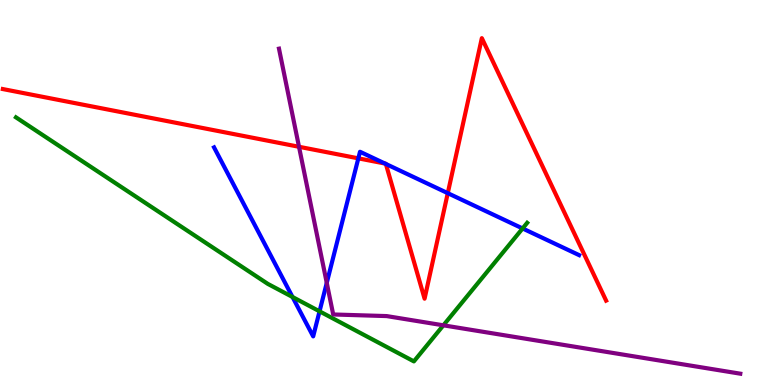[{'lines': ['blue', 'red'], 'intersections': [{'x': 4.62, 'y': 5.89}, {'x': 4.97, 'y': 5.75}, {'x': 4.98, 'y': 5.74}, {'x': 5.78, 'y': 4.98}]}, {'lines': ['green', 'red'], 'intersections': []}, {'lines': ['purple', 'red'], 'intersections': [{'x': 3.86, 'y': 6.19}]}, {'lines': ['blue', 'green'], 'intersections': [{'x': 3.77, 'y': 2.29}, {'x': 4.12, 'y': 1.91}, {'x': 6.74, 'y': 4.07}]}, {'lines': ['blue', 'purple'], 'intersections': [{'x': 4.22, 'y': 2.65}]}, {'lines': ['green', 'purple'], 'intersections': [{'x': 5.72, 'y': 1.55}]}]